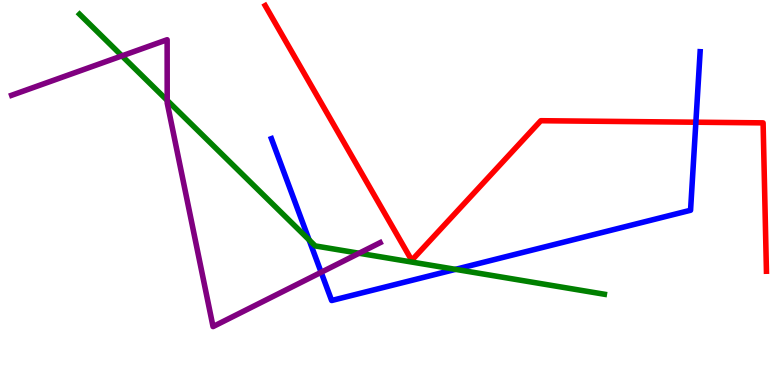[{'lines': ['blue', 'red'], 'intersections': [{'x': 8.98, 'y': 6.83}]}, {'lines': ['green', 'red'], 'intersections': []}, {'lines': ['purple', 'red'], 'intersections': []}, {'lines': ['blue', 'green'], 'intersections': [{'x': 3.99, 'y': 3.77}, {'x': 5.88, 'y': 3.0}]}, {'lines': ['blue', 'purple'], 'intersections': [{'x': 4.14, 'y': 2.93}]}, {'lines': ['green', 'purple'], 'intersections': [{'x': 1.57, 'y': 8.55}, {'x': 2.16, 'y': 7.39}, {'x': 4.63, 'y': 3.42}]}]